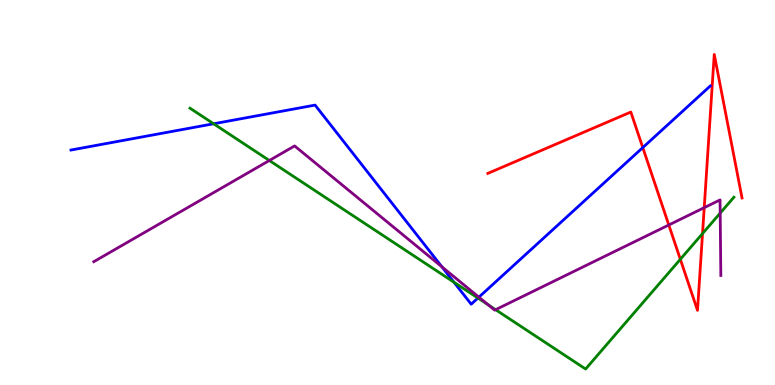[{'lines': ['blue', 'red'], 'intersections': [{'x': 8.29, 'y': 6.17}]}, {'lines': ['green', 'red'], 'intersections': [{'x': 8.78, 'y': 3.27}, {'x': 9.06, 'y': 3.93}]}, {'lines': ['purple', 'red'], 'intersections': [{'x': 8.63, 'y': 4.16}, {'x': 9.09, 'y': 4.61}]}, {'lines': ['blue', 'green'], 'intersections': [{'x': 2.76, 'y': 6.79}, {'x': 5.86, 'y': 2.67}, {'x': 6.17, 'y': 2.26}]}, {'lines': ['blue', 'purple'], 'intersections': [{'x': 5.7, 'y': 3.07}, {'x': 6.18, 'y': 2.28}]}, {'lines': ['green', 'purple'], 'intersections': [{'x': 3.48, 'y': 5.83}, {'x': 6.3, 'y': 2.08}, {'x': 6.39, 'y': 1.96}, {'x': 9.29, 'y': 4.46}]}]